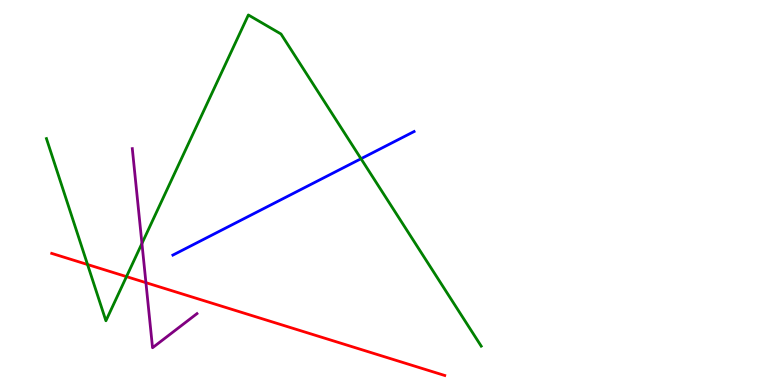[{'lines': ['blue', 'red'], 'intersections': []}, {'lines': ['green', 'red'], 'intersections': [{'x': 1.13, 'y': 3.13}, {'x': 1.63, 'y': 2.82}]}, {'lines': ['purple', 'red'], 'intersections': [{'x': 1.88, 'y': 2.66}]}, {'lines': ['blue', 'green'], 'intersections': [{'x': 4.66, 'y': 5.88}]}, {'lines': ['blue', 'purple'], 'intersections': []}, {'lines': ['green', 'purple'], 'intersections': [{'x': 1.83, 'y': 3.68}]}]